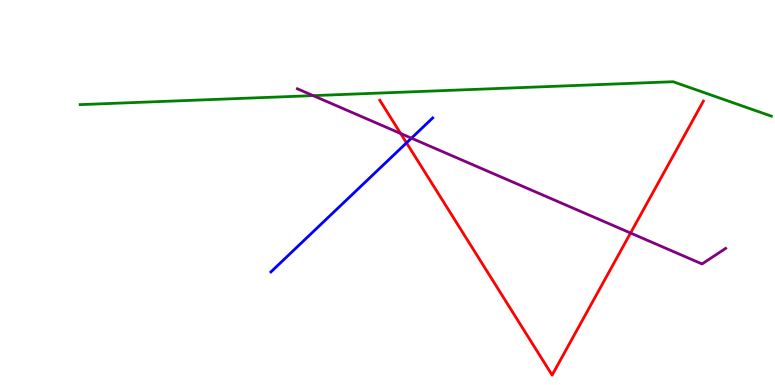[{'lines': ['blue', 'red'], 'intersections': [{'x': 5.25, 'y': 6.29}]}, {'lines': ['green', 'red'], 'intersections': []}, {'lines': ['purple', 'red'], 'intersections': [{'x': 5.17, 'y': 6.53}, {'x': 8.14, 'y': 3.95}]}, {'lines': ['blue', 'green'], 'intersections': []}, {'lines': ['blue', 'purple'], 'intersections': [{'x': 5.31, 'y': 6.41}]}, {'lines': ['green', 'purple'], 'intersections': [{'x': 4.04, 'y': 7.52}]}]